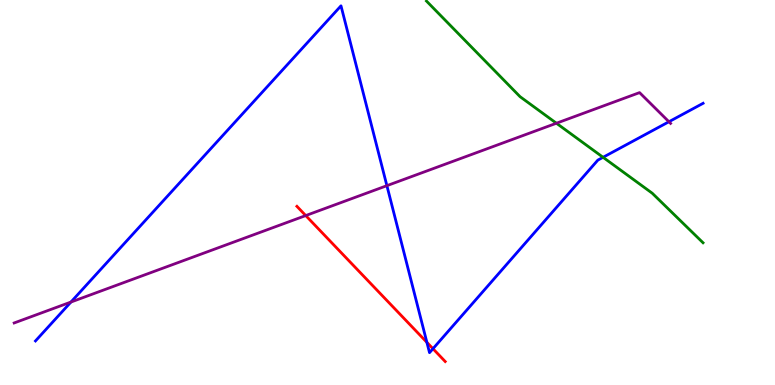[{'lines': ['blue', 'red'], 'intersections': [{'x': 5.51, 'y': 1.11}, {'x': 5.59, 'y': 0.942}]}, {'lines': ['green', 'red'], 'intersections': []}, {'lines': ['purple', 'red'], 'intersections': [{'x': 3.94, 'y': 4.4}]}, {'lines': ['blue', 'green'], 'intersections': [{'x': 7.78, 'y': 5.91}]}, {'lines': ['blue', 'purple'], 'intersections': [{'x': 0.915, 'y': 2.15}, {'x': 4.99, 'y': 5.18}, {'x': 8.63, 'y': 6.84}]}, {'lines': ['green', 'purple'], 'intersections': [{'x': 7.18, 'y': 6.8}]}]